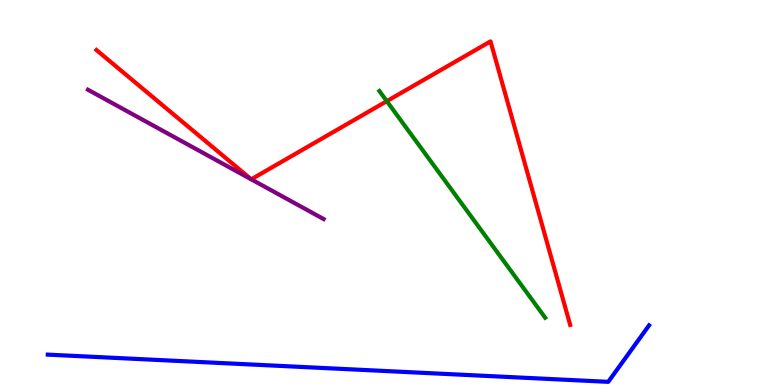[{'lines': ['blue', 'red'], 'intersections': []}, {'lines': ['green', 'red'], 'intersections': [{'x': 4.99, 'y': 7.37}]}, {'lines': ['purple', 'red'], 'intersections': []}, {'lines': ['blue', 'green'], 'intersections': []}, {'lines': ['blue', 'purple'], 'intersections': []}, {'lines': ['green', 'purple'], 'intersections': []}]